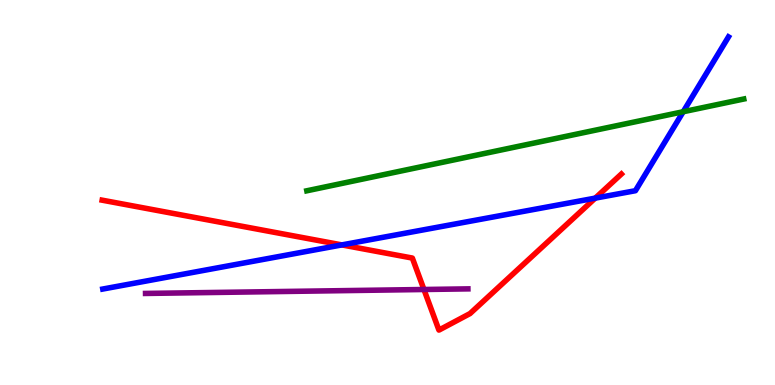[{'lines': ['blue', 'red'], 'intersections': [{'x': 4.41, 'y': 3.64}, {'x': 7.68, 'y': 4.85}]}, {'lines': ['green', 'red'], 'intersections': []}, {'lines': ['purple', 'red'], 'intersections': [{'x': 5.47, 'y': 2.48}]}, {'lines': ['blue', 'green'], 'intersections': [{'x': 8.82, 'y': 7.1}]}, {'lines': ['blue', 'purple'], 'intersections': []}, {'lines': ['green', 'purple'], 'intersections': []}]